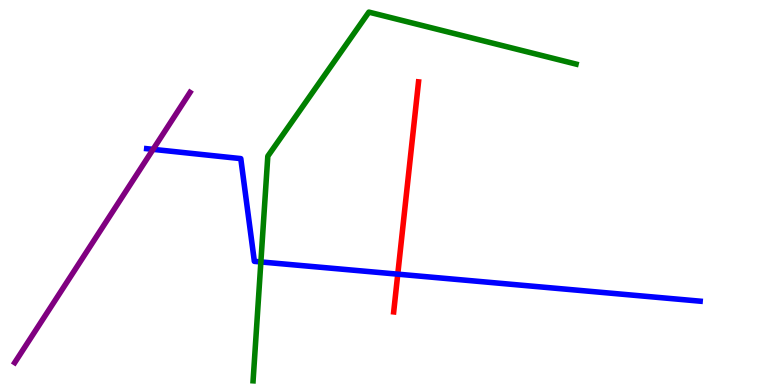[{'lines': ['blue', 'red'], 'intersections': [{'x': 5.13, 'y': 2.88}]}, {'lines': ['green', 'red'], 'intersections': []}, {'lines': ['purple', 'red'], 'intersections': []}, {'lines': ['blue', 'green'], 'intersections': [{'x': 3.37, 'y': 3.2}]}, {'lines': ['blue', 'purple'], 'intersections': [{'x': 1.98, 'y': 6.12}]}, {'lines': ['green', 'purple'], 'intersections': []}]